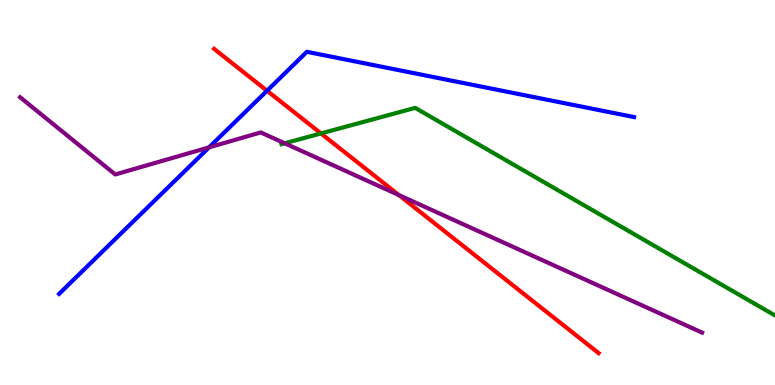[{'lines': ['blue', 'red'], 'intersections': [{'x': 3.45, 'y': 7.64}]}, {'lines': ['green', 'red'], 'intersections': [{'x': 4.14, 'y': 6.53}]}, {'lines': ['purple', 'red'], 'intersections': [{'x': 5.15, 'y': 4.93}]}, {'lines': ['blue', 'green'], 'intersections': []}, {'lines': ['blue', 'purple'], 'intersections': [{'x': 2.7, 'y': 6.17}]}, {'lines': ['green', 'purple'], 'intersections': [{'x': 3.67, 'y': 6.28}]}]